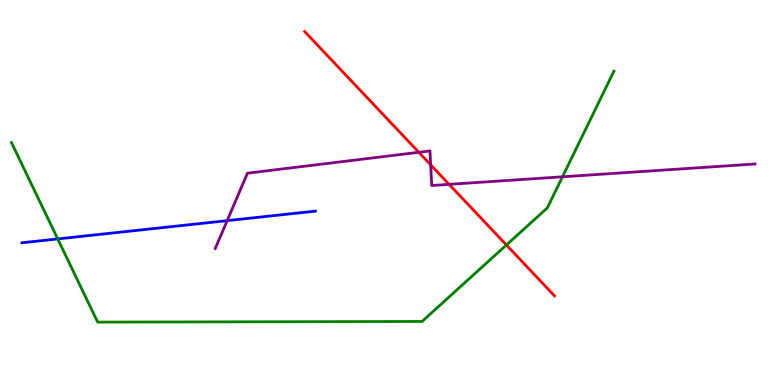[{'lines': ['blue', 'red'], 'intersections': []}, {'lines': ['green', 'red'], 'intersections': [{'x': 6.53, 'y': 3.64}]}, {'lines': ['purple', 'red'], 'intersections': [{'x': 5.4, 'y': 6.04}, {'x': 5.56, 'y': 5.72}, {'x': 5.79, 'y': 5.21}]}, {'lines': ['blue', 'green'], 'intersections': [{'x': 0.745, 'y': 3.79}]}, {'lines': ['blue', 'purple'], 'intersections': [{'x': 2.93, 'y': 4.27}]}, {'lines': ['green', 'purple'], 'intersections': [{'x': 7.26, 'y': 5.41}]}]